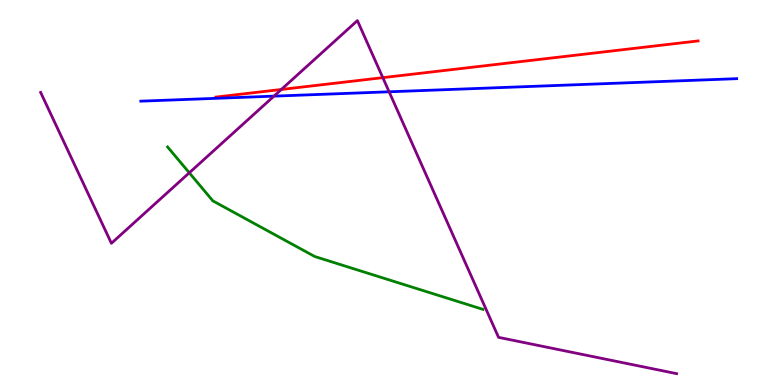[{'lines': ['blue', 'red'], 'intersections': []}, {'lines': ['green', 'red'], 'intersections': []}, {'lines': ['purple', 'red'], 'intersections': [{'x': 3.63, 'y': 7.68}, {'x': 4.94, 'y': 7.98}]}, {'lines': ['blue', 'green'], 'intersections': []}, {'lines': ['blue', 'purple'], 'intersections': [{'x': 3.54, 'y': 7.5}, {'x': 5.02, 'y': 7.62}]}, {'lines': ['green', 'purple'], 'intersections': [{'x': 2.44, 'y': 5.51}]}]